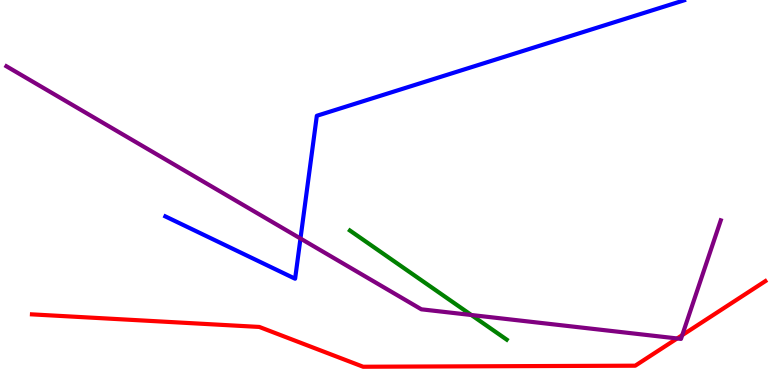[{'lines': ['blue', 'red'], 'intersections': []}, {'lines': ['green', 'red'], 'intersections': []}, {'lines': ['purple', 'red'], 'intersections': [{'x': 8.74, 'y': 1.21}, {'x': 8.8, 'y': 1.3}]}, {'lines': ['blue', 'green'], 'intersections': []}, {'lines': ['blue', 'purple'], 'intersections': [{'x': 3.88, 'y': 3.8}]}, {'lines': ['green', 'purple'], 'intersections': [{'x': 6.08, 'y': 1.82}]}]